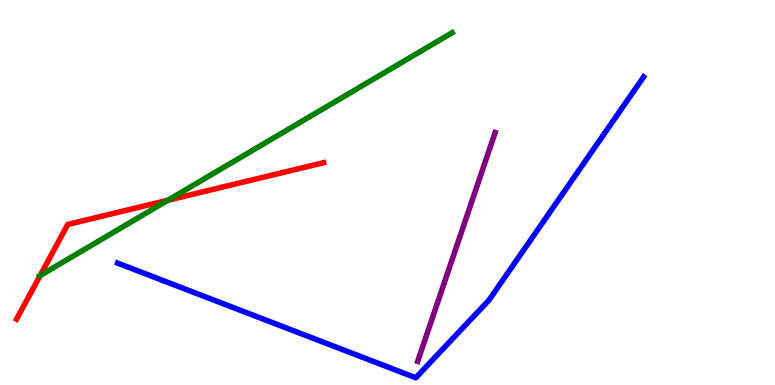[{'lines': ['blue', 'red'], 'intersections': []}, {'lines': ['green', 'red'], 'intersections': [{'x': 0.518, 'y': 2.84}, {'x': 2.17, 'y': 4.8}]}, {'lines': ['purple', 'red'], 'intersections': []}, {'lines': ['blue', 'green'], 'intersections': []}, {'lines': ['blue', 'purple'], 'intersections': []}, {'lines': ['green', 'purple'], 'intersections': []}]